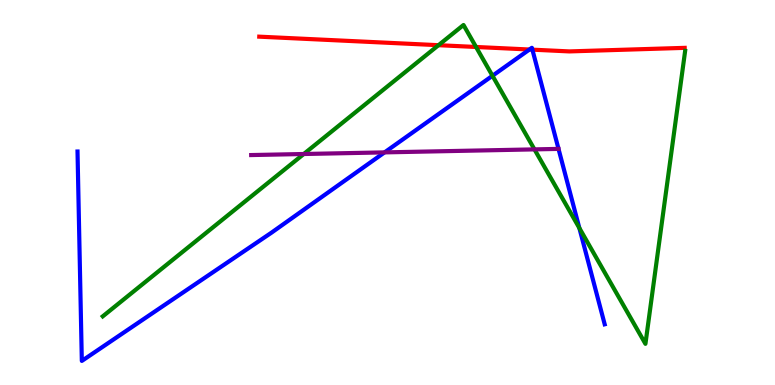[{'lines': ['blue', 'red'], 'intersections': [{'x': 6.83, 'y': 8.71}, {'x': 6.87, 'y': 8.71}]}, {'lines': ['green', 'red'], 'intersections': [{'x': 5.66, 'y': 8.83}, {'x': 6.14, 'y': 8.78}]}, {'lines': ['purple', 'red'], 'intersections': []}, {'lines': ['blue', 'green'], 'intersections': [{'x': 6.35, 'y': 8.03}, {'x': 7.48, 'y': 4.08}]}, {'lines': ['blue', 'purple'], 'intersections': [{'x': 4.96, 'y': 6.04}]}, {'lines': ['green', 'purple'], 'intersections': [{'x': 3.92, 'y': 6.0}, {'x': 6.9, 'y': 6.12}]}]